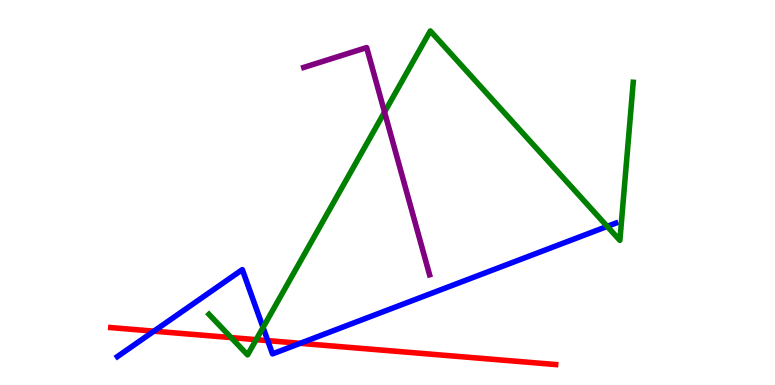[{'lines': ['blue', 'red'], 'intersections': [{'x': 1.99, 'y': 1.4}, {'x': 3.45, 'y': 1.15}, {'x': 3.87, 'y': 1.08}]}, {'lines': ['green', 'red'], 'intersections': [{'x': 2.98, 'y': 1.23}, {'x': 3.31, 'y': 1.18}]}, {'lines': ['purple', 'red'], 'intersections': []}, {'lines': ['blue', 'green'], 'intersections': [{'x': 3.39, 'y': 1.49}, {'x': 7.84, 'y': 4.12}]}, {'lines': ['blue', 'purple'], 'intersections': []}, {'lines': ['green', 'purple'], 'intersections': [{'x': 4.96, 'y': 7.09}]}]